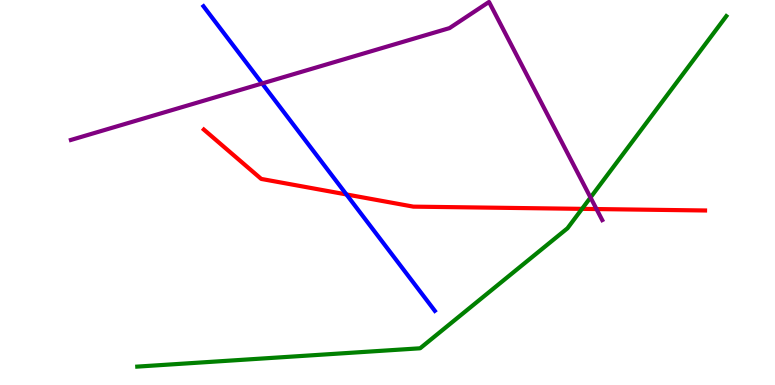[{'lines': ['blue', 'red'], 'intersections': [{'x': 4.47, 'y': 4.95}]}, {'lines': ['green', 'red'], 'intersections': [{'x': 7.51, 'y': 4.58}]}, {'lines': ['purple', 'red'], 'intersections': [{'x': 7.7, 'y': 4.57}]}, {'lines': ['blue', 'green'], 'intersections': []}, {'lines': ['blue', 'purple'], 'intersections': [{'x': 3.38, 'y': 7.83}]}, {'lines': ['green', 'purple'], 'intersections': [{'x': 7.62, 'y': 4.87}]}]